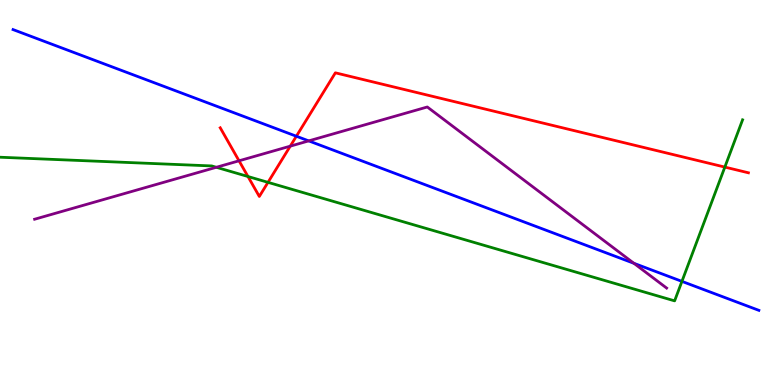[{'lines': ['blue', 'red'], 'intersections': [{'x': 3.82, 'y': 6.46}]}, {'lines': ['green', 'red'], 'intersections': [{'x': 3.2, 'y': 5.42}, {'x': 3.46, 'y': 5.26}, {'x': 9.35, 'y': 5.66}]}, {'lines': ['purple', 'red'], 'intersections': [{'x': 3.08, 'y': 5.82}, {'x': 3.75, 'y': 6.2}]}, {'lines': ['blue', 'green'], 'intersections': [{'x': 8.8, 'y': 2.69}]}, {'lines': ['blue', 'purple'], 'intersections': [{'x': 3.98, 'y': 6.34}, {'x': 8.18, 'y': 3.16}]}, {'lines': ['green', 'purple'], 'intersections': [{'x': 2.79, 'y': 5.65}]}]